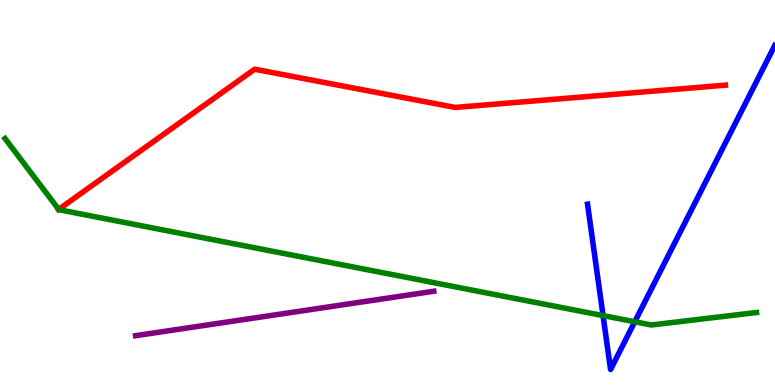[{'lines': ['blue', 'red'], 'intersections': []}, {'lines': ['green', 'red'], 'intersections': [{'x': 0.757, 'y': 4.56}]}, {'lines': ['purple', 'red'], 'intersections': []}, {'lines': ['blue', 'green'], 'intersections': [{'x': 7.78, 'y': 1.8}, {'x': 8.19, 'y': 1.64}]}, {'lines': ['blue', 'purple'], 'intersections': []}, {'lines': ['green', 'purple'], 'intersections': []}]